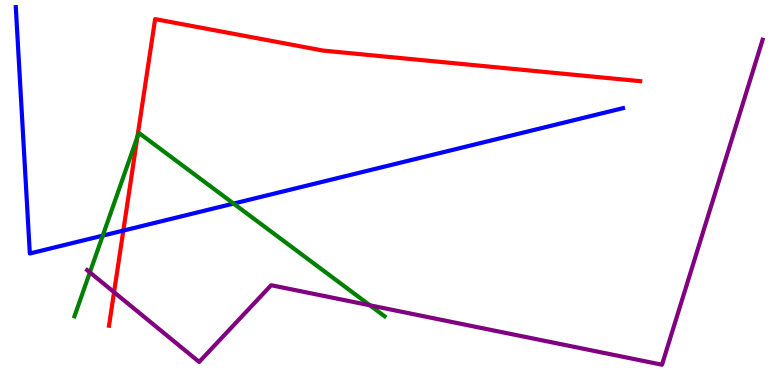[{'lines': ['blue', 'red'], 'intersections': [{'x': 1.59, 'y': 4.01}]}, {'lines': ['green', 'red'], 'intersections': [{'x': 1.77, 'y': 6.45}]}, {'lines': ['purple', 'red'], 'intersections': [{'x': 1.47, 'y': 2.41}]}, {'lines': ['blue', 'green'], 'intersections': [{'x': 1.33, 'y': 3.88}, {'x': 3.01, 'y': 4.71}]}, {'lines': ['blue', 'purple'], 'intersections': []}, {'lines': ['green', 'purple'], 'intersections': [{'x': 1.16, 'y': 2.93}, {'x': 4.77, 'y': 2.07}]}]